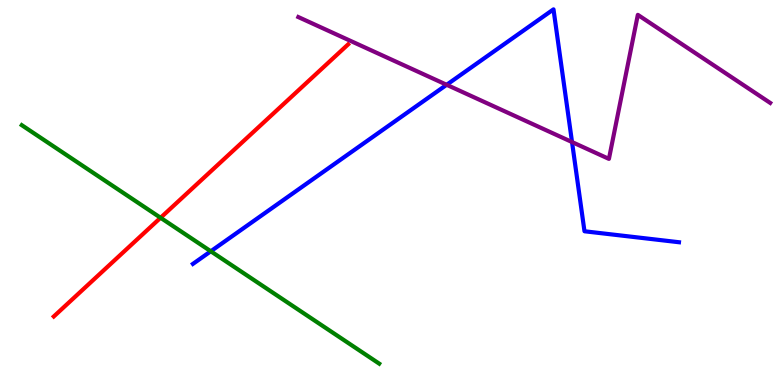[{'lines': ['blue', 'red'], 'intersections': []}, {'lines': ['green', 'red'], 'intersections': [{'x': 2.07, 'y': 4.34}]}, {'lines': ['purple', 'red'], 'intersections': []}, {'lines': ['blue', 'green'], 'intersections': [{'x': 2.72, 'y': 3.47}]}, {'lines': ['blue', 'purple'], 'intersections': [{'x': 5.76, 'y': 7.8}, {'x': 7.38, 'y': 6.31}]}, {'lines': ['green', 'purple'], 'intersections': []}]